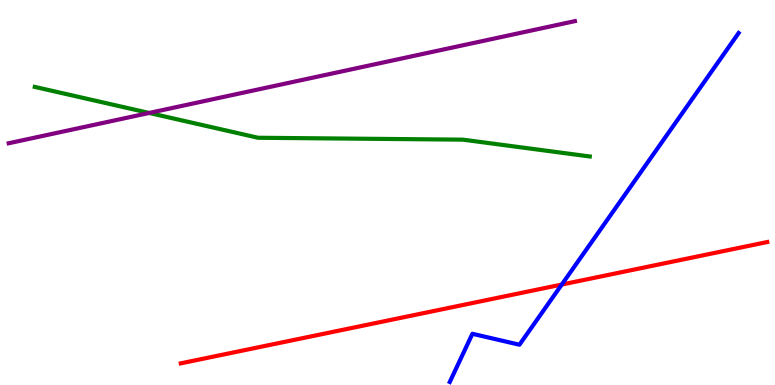[{'lines': ['blue', 'red'], 'intersections': [{'x': 7.25, 'y': 2.61}]}, {'lines': ['green', 'red'], 'intersections': []}, {'lines': ['purple', 'red'], 'intersections': []}, {'lines': ['blue', 'green'], 'intersections': []}, {'lines': ['blue', 'purple'], 'intersections': []}, {'lines': ['green', 'purple'], 'intersections': [{'x': 1.92, 'y': 7.07}]}]